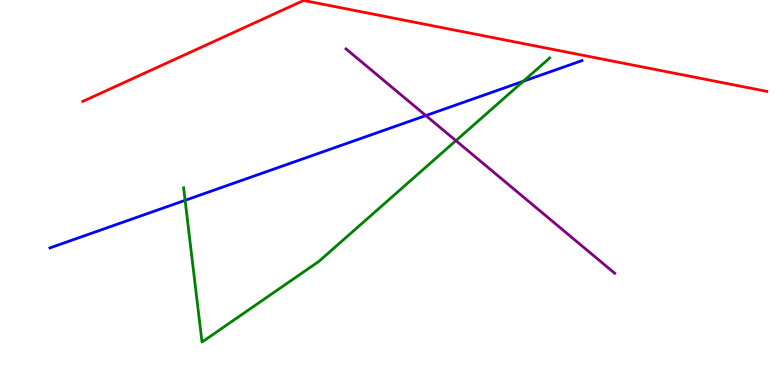[{'lines': ['blue', 'red'], 'intersections': []}, {'lines': ['green', 'red'], 'intersections': []}, {'lines': ['purple', 'red'], 'intersections': []}, {'lines': ['blue', 'green'], 'intersections': [{'x': 2.39, 'y': 4.8}, {'x': 6.75, 'y': 7.89}]}, {'lines': ['blue', 'purple'], 'intersections': [{'x': 5.49, 'y': 7.0}]}, {'lines': ['green', 'purple'], 'intersections': [{'x': 5.88, 'y': 6.35}]}]